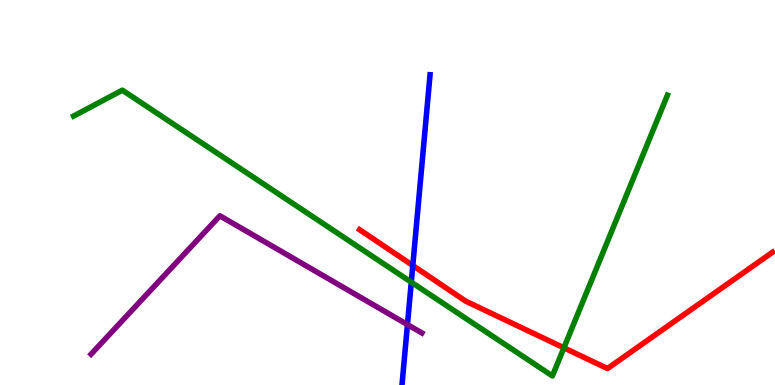[{'lines': ['blue', 'red'], 'intersections': [{'x': 5.33, 'y': 3.1}]}, {'lines': ['green', 'red'], 'intersections': [{'x': 7.28, 'y': 0.966}]}, {'lines': ['purple', 'red'], 'intersections': []}, {'lines': ['blue', 'green'], 'intersections': [{'x': 5.31, 'y': 2.67}]}, {'lines': ['blue', 'purple'], 'intersections': [{'x': 5.26, 'y': 1.57}]}, {'lines': ['green', 'purple'], 'intersections': []}]